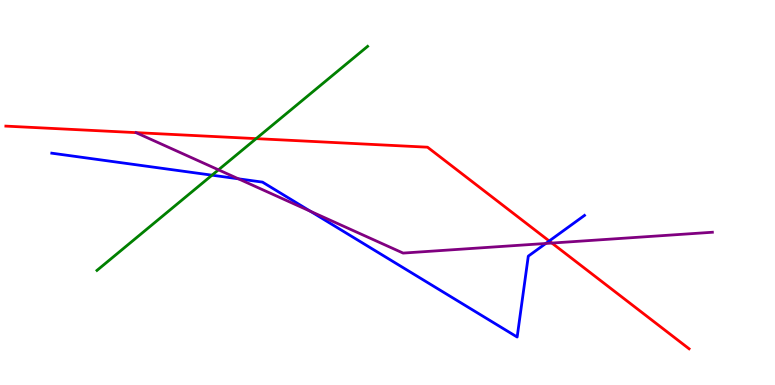[{'lines': ['blue', 'red'], 'intersections': [{'x': 7.09, 'y': 3.74}]}, {'lines': ['green', 'red'], 'intersections': [{'x': 3.31, 'y': 6.4}]}, {'lines': ['purple', 'red'], 'intersections': [{'x': 7.12, 'y': 3.69}]}, {'lines': ['blue', 'green'], 'intersections': [{'x': 2.74, 'y': 5.45}]}, {'lines': ['blue', 'purple'], 'intersections': [{'x': 3.08, 'y': 5.36}, {'x': 4.01, 'y': 4.51}, {'x': 7.04, 'y': 3.68}]}, {'lines': ['green', 'purple'], 'intersections': [{'x': 2.82, 'y': 5.59}]}]